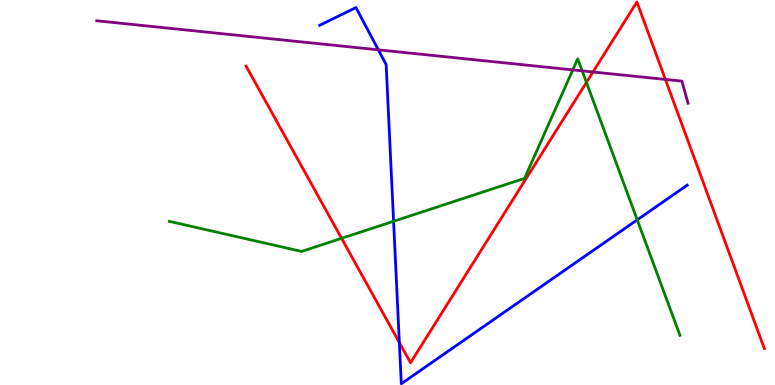[{'lines': ['blue', 'red'], 'intersections': [{'x': 5.15, 'y': 1.1}]}, {'lines': ['green', 'red'], 'intersections': [{'x': 4.41, 'y': 3.81}, {'x': 7.57, 'y': 7.86}]}, {'lines': ['purple', 'red'], 'intersections': [{'x': 7.65, 'y': 8.13}, {'x': 8.59, 'y': 7.94}]}, {'lines': ['blue', 'green'], 'intersections': [{'x': 5.08, 'y': 4.25}, {'x': 8.22, 'y': 4.29}]}, {'lines': ['blue', 'purple'], 'intersections': [{'x': 4.88, 'y': 8.71}]}, {'lines': ['green', 'purple'], 'intersections': [{'x': 7.39, 'y': 8.18}, {'x': 7.51, 'y': 8.16}]}]